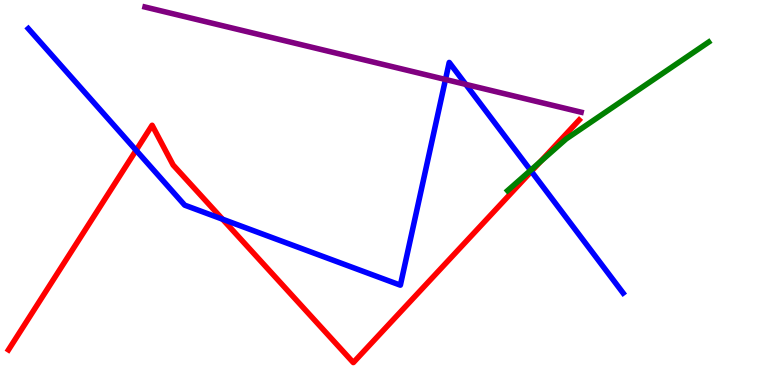[{'lines': ['blue', 'red'], 'intersections': [{'x': 1.76, 'y': 6.1}, {'x': 2.87, 'y': 4.31}, {'x': 6.86, 'y': 5.55}]}, {'lines': ['green', 'red'], 'intersections': [{'x': 6.97, 'y': 5.8}]}, {'lines': ['purple', 'red'], 'intersections': []}, {'lines': ['blue', 'green'], 'intersections': [{'x': 6.85, 'y': 5.58}]}, {'lines': ['blue', 'purple'], 'intersections': [{'x': 5.75, 'y': 7.94}, {'x': 6.01, 'y': 7.81}]}, {'lines': ['green', 'purple'], 'intersections': []}]